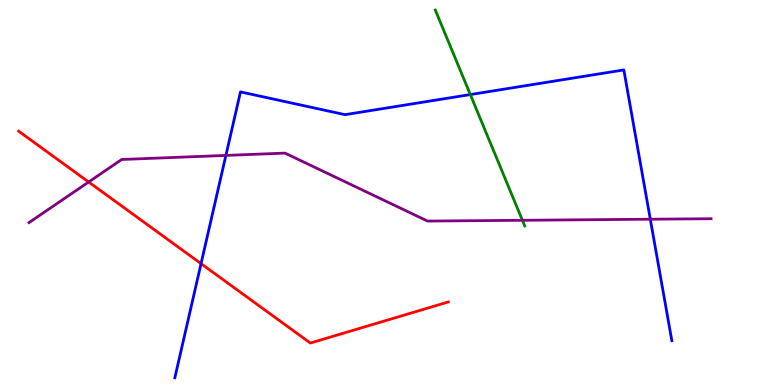[{'lines': ['blue', 'red'], 'intersections': [{'x': 2.59, 'y': 3.15}]}, {'lines': ['green', 'red'], 'intersections': []}, {'lines': ['purple', 'red'], 'intersections': [{'x': 1.14, 'y': 5.27}]}, {'lines': ['blue', 'green'], 'intersections': [{'x': 6.07, 'y': 7.54}]}, {'lines': ['blue', 'purple'], 'intersections': [{'x': 2.91, 'y': 5.96}, {'x': 8.39, 'y': 4.31}]}, {'lines': ['green', 'purple'], 'intersections': [{'x': 6.74, 'y': 4.28}]}]